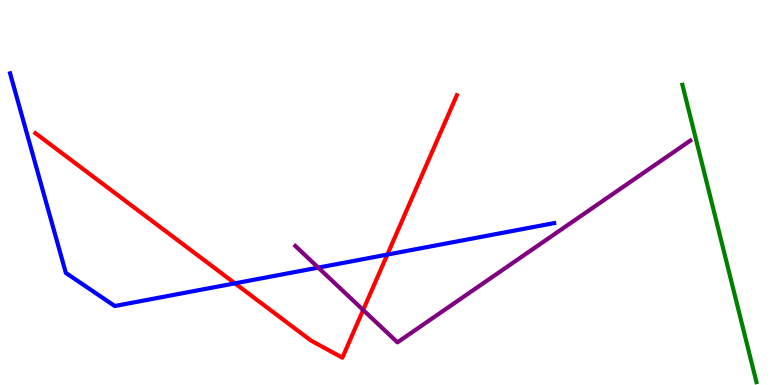[{'lines': ['blue', 'red'], 'intersections': [{'x': 3.03, 'y': 2.64}, {'x': 5.0, 'y': 3.39}]}, {'lines': ['green', 'red'], 'intersections': []}, {'lines': ['purple', 'red'], 'intersections': [{'x': 4.69, 'y': 1.95}]}, {'lines': ['blue', 'green'], 'intersections': []}, {'lines': ['blue', 'purple'], 'intersections': [{'x': 4.11, 'y': 3.05}]}, {'lines': ['green', 'purple'], 'intersections': []}]